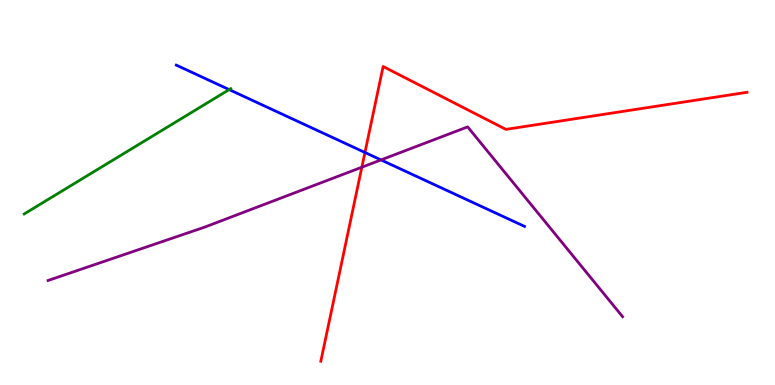[{'lines': ['blue', 'red'], 'intersections': [{'x': 4.71, 'y': 6.04}]}, {'lines': ['green', 'red'], 'intersections': []}, {'lines': ['purple', 'red'], 'intersections': [{'x': 4.67, 'y': 5.66}]}, {'lines': ['blue', 'green'], 'intersections': [{'x': 2.96, 'y': 7.67}]}, {'lines': ['blue', 'purple'], 'intersections': [{'x': 4.92, 'y': 5.85}]}, {'lines': ['green', 'purple'], 'intersections': []}]